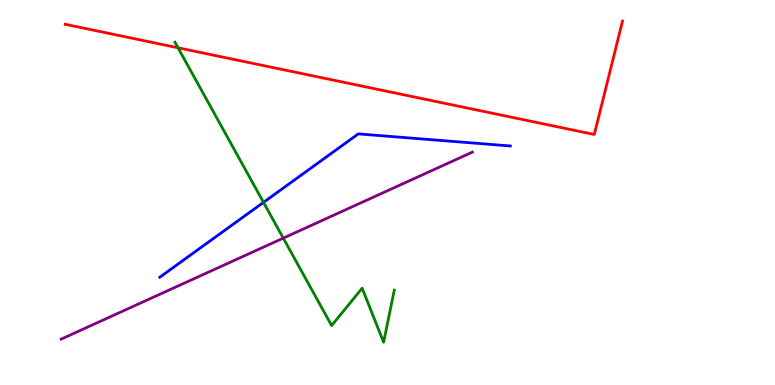[{'lines': ['blue', 'red'], 'intersections': []}, {'lines': ['green', 'red'], 'intersections': [{'x': 2.3, 'y': 8.76}]}, {'lines': ['purple', 'red'], 'intersections': []}, {'lines': ['blue', 'green'], 'intersections': [{'x': 3.4, 'y': 4.74}]}, {'lines': ['blue', 'purple'], 'intersections': []}, {'lines': ['green', 'purple'], 'intersections': [{'x': 3.66, 'y': 3.81}]}]